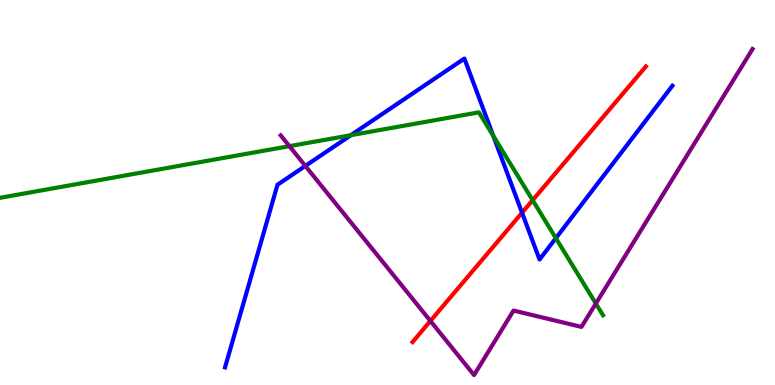[{'lines': ['blue', 'red'], 'intersections': [{'x': 6.74, 'y': 4.47}]}, {'lines': ['green', 'red'], 'intersections': [{'x': 6.87, 'y': 4.8}]}, {'lines': ['purple', 'red'], 'intersections': [{'x': 5.55, 'y': 1.66}]}, {'lines': ['blue', 'green'], 'intersections': [{'x': 4.53, 'y': 6.49}, {'x': 6.37, 'y': 6.47}, {'x': 7.17, 'y': 3.81}]}, {'lines': ['blue', 'purple'], 'intersections': [{'x': 3.94, 'y': 5.69}]}, {'lines': ['green', 'purple'], 'intersections': [{'x': 3.73, 'y': 6.2}, {'x': 7.69, 'y': 2.12}]}]